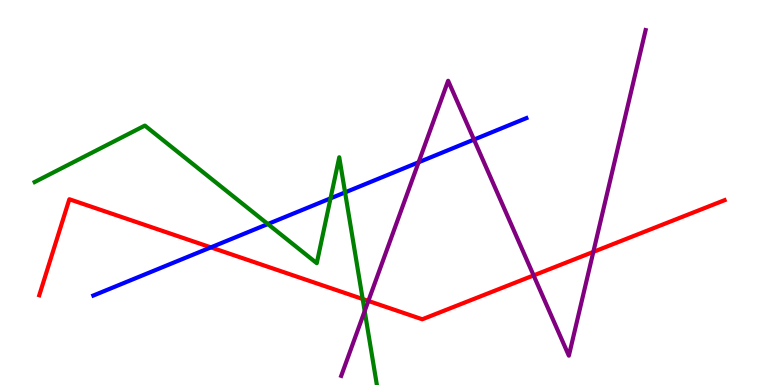[{'lines': ['blue', 'red'], 'intersections': [{'x': 2.72, 'y': 3.57}]}, {'lines': ['green', 'red'], 'intersections': [{'x': 4.68, 'y': 2.23}]}, {'lines': ['purple', 'red'], 'intersections': [{'x': 4.75, 'y': 2.18}, {'x': 6.89, 'y': 2.85}, {'x': 7.66, 'y': 3.46}]}, {'lines': ['blue', 'green'], 'intersections': [{'x': 3.46, 'y': 4.18}, {'x': 4.26, 'y': 4.85}, {'x': 4.45, 'y': 5.0}]}, {'lines': ['blue', 'purple'], 'intersections': [{'x': 5.4, 'y': 5.79}, {'x': 6.12, 'y': 6.37}]}, {'lines': ['green', 'purple'], 'intersections': [{'x': 4.71, 'y': 1.92}]}]